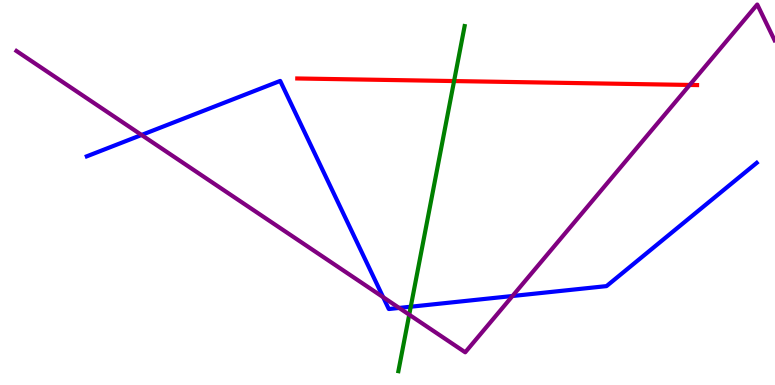[{'lines': ['blue', 'red'], 'intersections': []}, {'lines': ['green', 'red'], 'intersections': [{'x': 5.86, 'y': 7.89}]}, {'lines': ['purple', 'red'], 'intersections': [{'x': 8.9, 'y': 7.79}]}, {'lines': ['blue', 'green'], 'intersections': [{'x': 5.3, 'y': 2.03}]}, {'lines': ['blue', 'purple'], 'intersections': [{'x': 1.83, 'y': 6.49}, {'x': 4.94, 'y': 2.28}, {'x': 5.15, 'y': 2.0}, {'x': 6.61, 'y': 2.31}]}, {'lines': ['green', 'purple'], 'intersections': [{'x': 5.28, 'y': 1.83}]}]